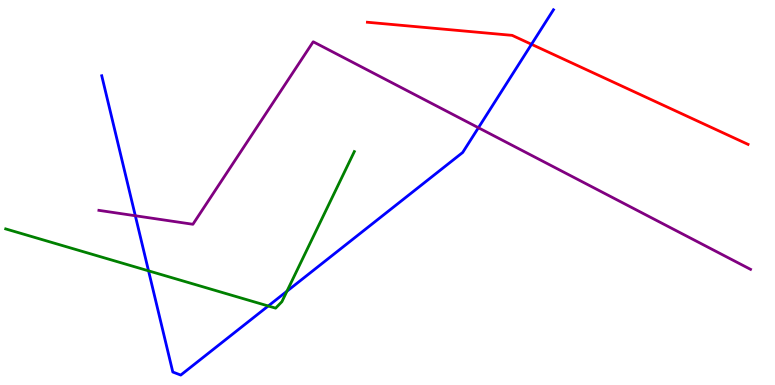[{'lines': ['blue', 'red'], 'intersections': [{'x': 6.86, 'y': 8.85}]}, {'lines': ['green', 'red'], 'intersections': []}, {'lines': ['purple', 'red'], 'intersections': []}, {'lines': ['blue', 'green'], 'intersections': [{'x': 1.92, 'y': 2.97}, {'x': 3.46, 'y': 2.05}, {'x': 3.7, 'y': 2.44}]}, {'lines': ['blue', 'purple'], 'intersections': [{'x': 1.75, 'y': 4.4}, {'x': 6.17, 'y': 6.68}]}, {'lines': ['green', 'purple'], 'intersections': []}]